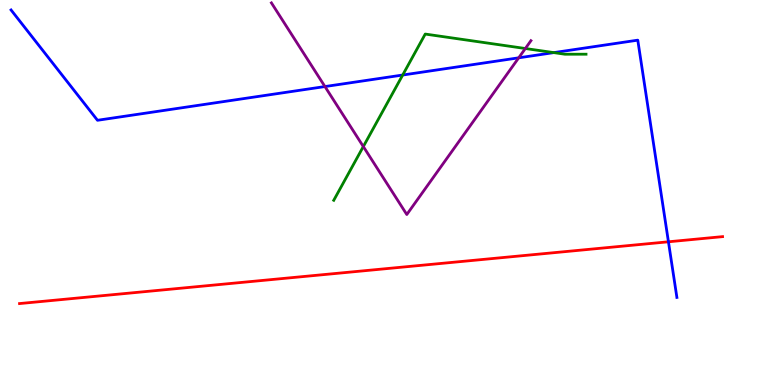[{'lines': ['blue', 'red'], 'intersections': [{'x': 8.62, 'y': 3.72}]}, {'lines': ['green', 'red'], 'intersections': []}, {'lines': ['purple', 'red'], 'intersections': []}, {'lines': ['blue', 'green'], 'intersections': [{'x': 5.2, 'y': 8.05}, {'x': 7.15, 'y': 8.63}]}, {'lines': ['blue', 'purple'], 'intersections': [{'x': 4.19, 'y': 7.75}, {'x': 6.69, 'y': 8.5}]}, {'lines': ['green', 'purple'], 'intersections': [{'x': 4.69, 'y': 6.19}, {'x': 6.78, 'y': 8.74}]}]